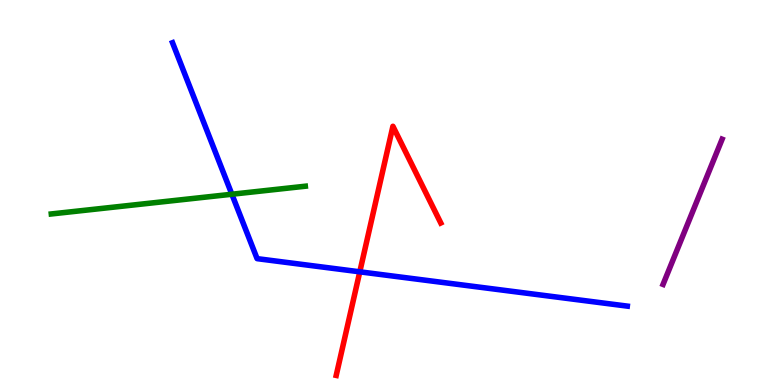[{'lines': ['blue', 'red'], 'intersections': [{'x': 4.64, 'y': 2.94}]}, {'lines': ['green', 'red'], 'intersections': []}, {'lines': ['purple', 'red'], 'intersections': []}, {'lines': ['blue', 'green'], 'intersections': [{'x': 2.99, 'y': 4.95}]}, {'lines': ['blue', 'purple'], 'intersections': []}, {'lines': ['green', 'purple'], 'intersections': []}]